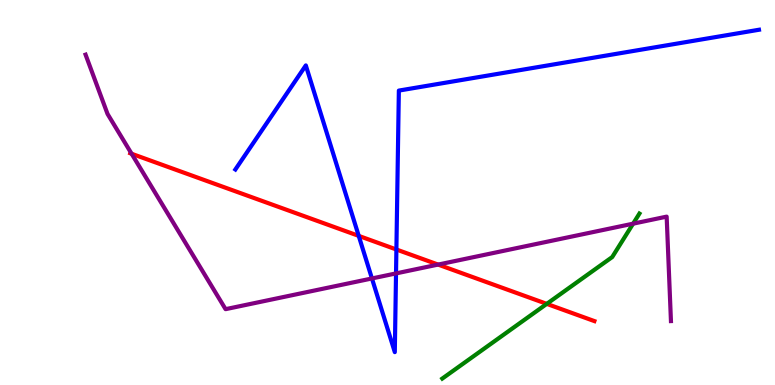[{'lines': ['blue', 'red'], 'intersections': [{'x': 4.63, 'y': 3.87}, {'x': 5.11, 'y': 3.52}]}, {'lines': ['green', 'red'], 'intersections': [{'x': 7.05, 'y': 2.11}]}, {'lines': ['purple', 'red'], 'intersections': [{'x': 1.7, 'y': 6.01}, {'x': 5.65, 'y': 3.13}]}, {'lines': ['blue', 'green'], 'intersections': []}, {'lines': ['blue', 'purple'], 'intersections': [{'x': 4.8, 'y': 2.77}, {'x': 5.11, 'y': 2.9}]}, {'lines': ['green', 'purple'], 'intersections': [{'x': 8.17, 'y': 4.19}]}]